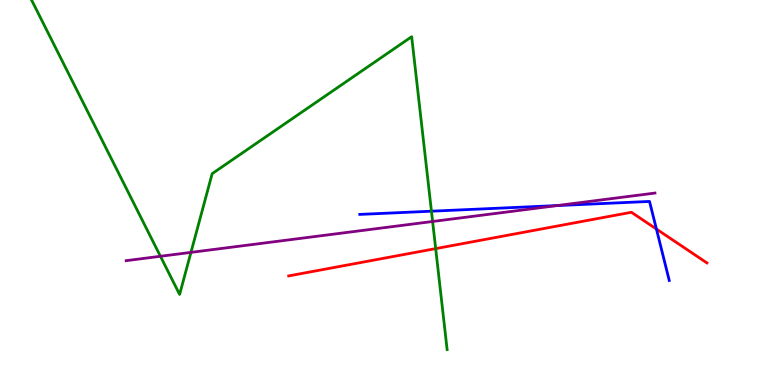[{'lines': ['blue', 'red'], 'intersections': [{'x': 8.47, 'y': 4.05}]}, {'lines': ['green', 'red'], 'intersections': [{'x': 5.62, 'y': 3.54}]}, {'lines': ['purple', 'red'], 'intersections': []}, {'lines': ['blue', 'green'], 'intersections': [{'x': 5.57, 'y': 4.51}]}, {'lines': ['blue', 'purple'], 'intersections': [{'x': 7.19, 'y': 4.66}]}, {'lines': ['green', 'purple'], 'intersections': [{'x': 2.07, 'y': 3.34}, {'x': 2.46, 'y': 3.44}, {'x': 5.58, 'y': 4.25}]}]